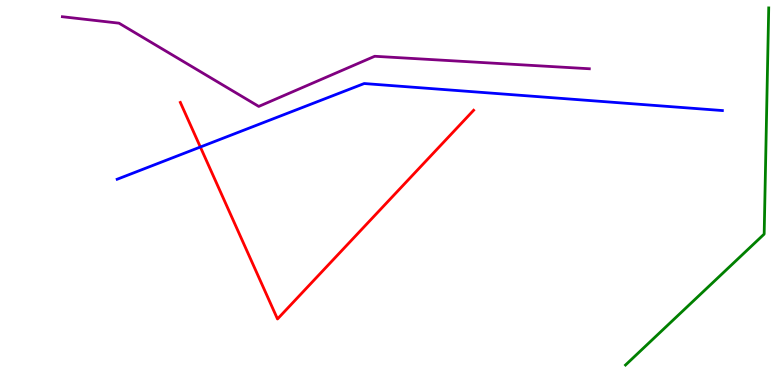[{'lines': ['blue', 'red'], 'intersections': [{'x': 2.59, 'y': 6.18}]}, {'lines': ['green', 'red'], 'intersections': []}, {'lines': ['purple', 'red'], 'intersections': []}, {'lines': ['blue', 'green'], 'intersections': []}, {'lines': ['blue', 'purple'], 'intersections': []}, {'lines': ['green', 'purple'], 'intersections': []}]